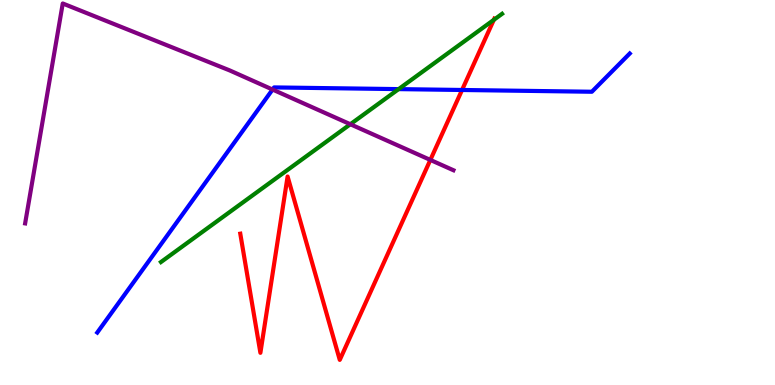[{'lines': ['blue', 'red'], 'intersections': [{'x': 5.96, 'y': 7.66}]}, {'lines': ['green', 'red'], 'intersections': [{'x': 6.37, 'y': 9.48}]}, {'lines': ['purple', 'red'], 'intersections': [{'x': 5.55, 'y': 5.85}]}, {'lines': ['blue', 'green'], 'intersections': [{'x': 5.14, 'y': 7.69}]}, {'lines': ['blue', 'purple'], 'intersections': [{'x': 3.52, 'y': 7.67}]}, {'lines': ['green', 'purple'], 'intersections': [{'x': 4.52, 'y': 6.77}]}]